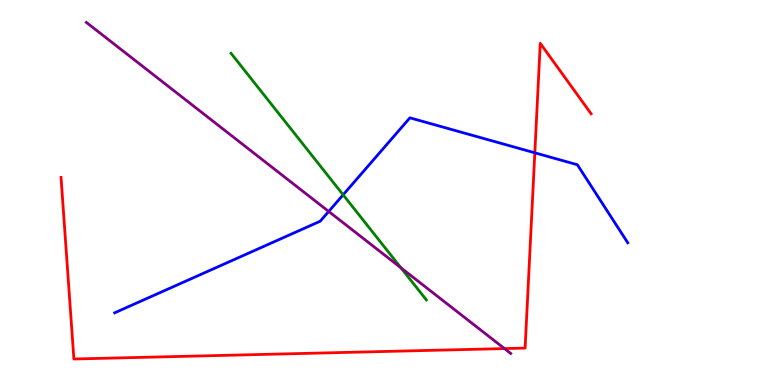[{'lines': ['blue', 'red'], 'intersections': [{'x': 6.9, 'y': 6.03}]}, {'lines': ['green', 'red'], 'intersections': []}, {'lines': ['purple', 'red'], 'intersections': [{'x': 6.51, 'y': 0.946}]}, {'lines': ['blue', 'green'], 'intersections': [{'x': 4.43, 'y': 4.94}]}, {'lines': ['blue', 'purple'], 'intersections': [{'x': 4.24, 'y': 4.51}]}, {'lines': ['green', 'purple'], 'intersections': [{'x': 5.17, 'y': 3.04}]}]